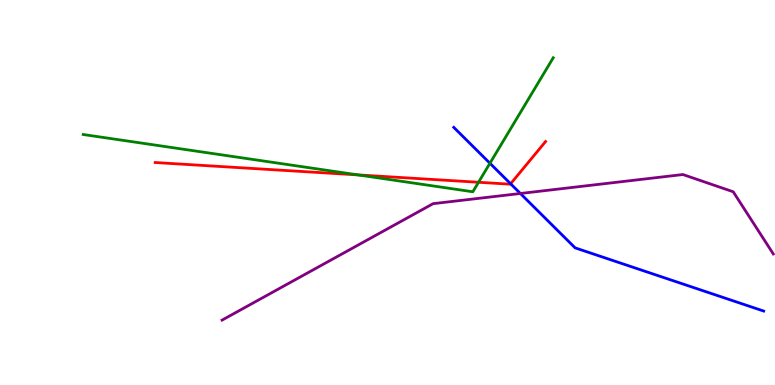[{'lines': ['blue', 'red'], 'intersections': [{'x': 6.59, 'y': 5.23}]}, {'lines': ['green', 'red'], 'intersections': [{'x': 4.62, 'y': 5.46}, {'x': 6.17, 'y': 5.27}]}, {'lines': ['purple', 'red'], 'intersections': []}, {'lines': ['blue', 'green'], 'intersections': [{'x': 6.32, 'y': 5.76}]}, {'lines': ['blue', 'purple'], 'intersections': [{'x': 6.71, 'y': 4.97}]}, {'lines': ['green', 'purple'], 'intersections': []}]